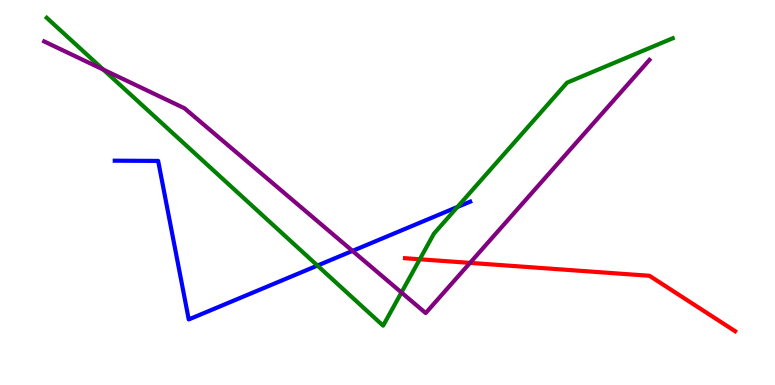[{'lines': ['blue', 'red'], 'intersections': []}, {'lines': ['green', 'red'], 'intersections': [{'x': 5.42, 'y': 3.27}]}, {'lines': ['purple', 'red'], 'intersections': [{'x': 6.06, 'y': 3.17}]}, {'lines': ['blue', 'green'], 'intersections': [{'x': 4.1, 'y': 3.1}, {'x': 5.9, 'y': 4.62}]}, {'lines': ['blue', 'purple'], 'intersections': [{'x': 4.55, 'y': 3.48}]}, {'lines': ['green', 'purple'], 'intersections': [{'x': 1.33, 'y': 8.19}, {'x': 5.18, 'y': 2.4}]}]